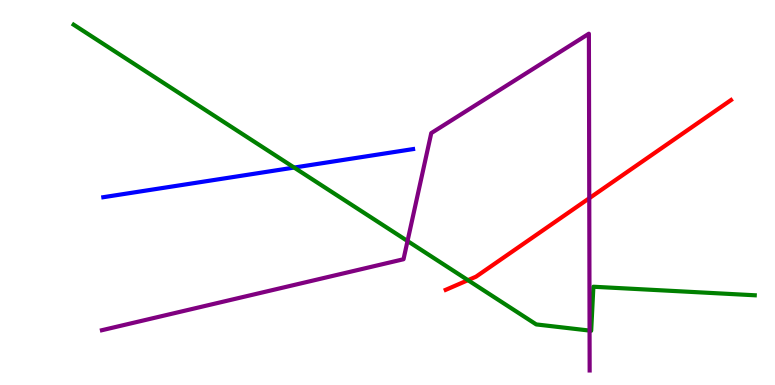[{'lines': ['blue', 'red'], 'intersections': []}, {'lines': ['green', 'red'], 'intersections': [{'x': 6.04, 'y': 2.72}]}, {'lines': ['purple', 'red'], 'intersections': [{'x': 7.6, 'y': 4.85}]}, {'lines': ['blue', 'green'], 'intersections': [{'x': 3.8, 'y': 5.65}]}, {'lines': ['blue', 'purple'], 'intersections': []}, {'lines': ['green', 'purple'], 'intersections': [{'x': 5.26, 'y': 3.74}, {'x': 7.61, 'y': 1.41}]}]